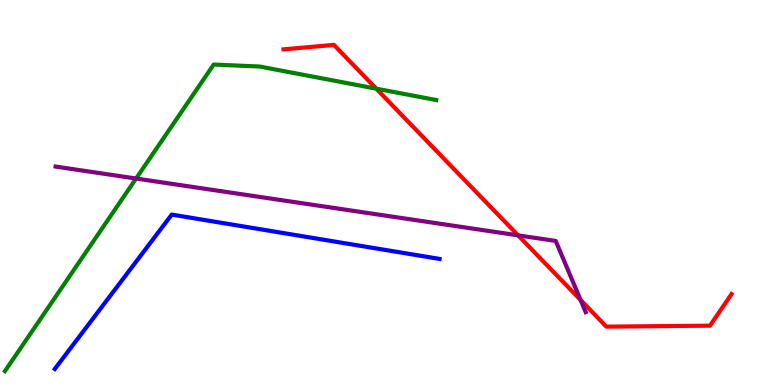[{'lines': ['blue', 'red'], 'intersections': []}, {'lines': ['green', 'red'], 'intersections': [{'x': 4.85, 'y': 7.7}]}, {'lines': ['purple', 'red'], 'intersections': [{'x': 6.68, 'y': 3.89}, {'x': 7.49, 'y': 2.21}]}, {'lines': ['blue', 'green'], 'intersections': []}, {'lines': ['blue', 'purple'], 'intersections': []}, {'lines': ['green', 'purple'], 'intersections': [{'x': 1.76, 'y': 5.36}]}]